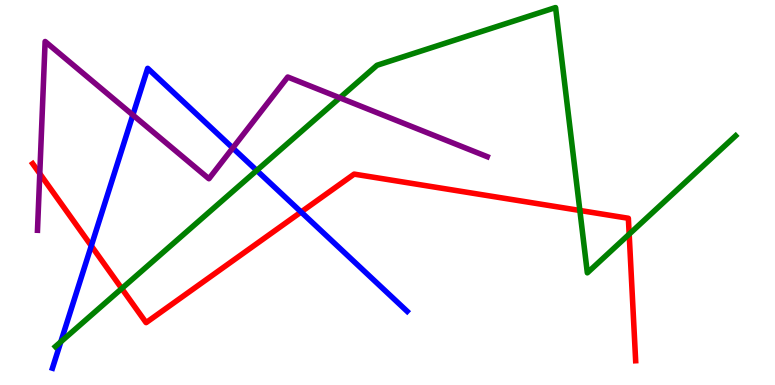[{'lines': ['blue', 'red'], 'intersections': [{'x': 1.18, 'y': 3.61}, {'x': 3.89, 'y': 4.49}]}, {'lines': ['green', 'red'], 'intersections': [{'x': 1.57, 'y': 2.51}, {'x': 7.48, 'y': 4.53}, {'x': 8.12, 'y': 3.92}]}, {'lines': ['purple', 'red'], 'intersections': [{'x': 0.513, 'y': 5.49}]}, {'lines': ['blue', 'green'], 'intersections': [{'x': 0.785, 'y': 1.12}, {'x': 3.31, 'y': 5.57}]}, {'lines': ['blue', 'purple'], 'intersections': [{'x': 1.71, 'y': 7.01}, {'x': 3.0, 'y': 6.16}]}, {'lines': ['green', 'purple'], 'intersections': [{'x': 4.38, 'y': 7.46}]}]